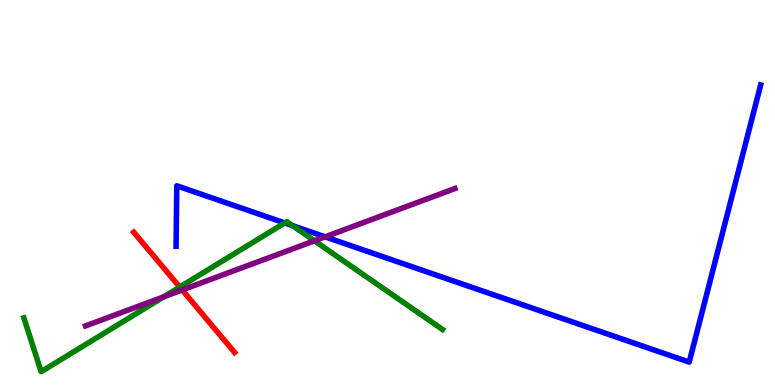[{'lines': ['blue', 'red'], 'intersections': []}, {'lines': ['green', 'red'], 'intersections': [{'x': 2.32, 'y': 2.54}]}, {'lines': ['purple', 'red'], 'intersections': [{'x': 2.35, 'y': 2.47}]}, {'lines': ['blue', 'green'], 'intersections': [{'x': 3.67, 'y': 4.21}, {'x': 3.77, 'y': 4.14}]}, {'lines': ['blue', 'purple'], 'intersections': [{'x': 4.19, 'y': 3.85}]}, {'lines': ['green', 'purple'], 'intersections': [{'x': 2.11, 'y': 2.29}, {'x': 4.06, 'y': 3.75}]}]